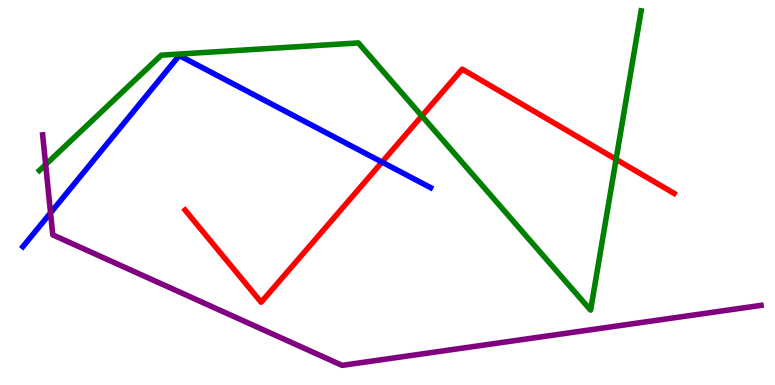[{'lines': ['blue', 'red'], 'intersections': [{'x': 4.93, 'y': 5.79}]}, {'lines': ['green', 'red'], 'intersections': [{'x': 5.44, 'y': 6.99}, {'x': 7.95, 'y': 5.86}]}, {'lines': ['purple', 'red'], 'intersections': []}, {'lines': ['blue', 'green'], 'intersections': []}, {'lines': ['blue', 'purple'], 'intersections': [{'x': 0.652, 'y': 4.47}]}, {'lines': ['green', 'purple'], 'intersections': [{'x': 0.589, 'y': 5.73}]}]